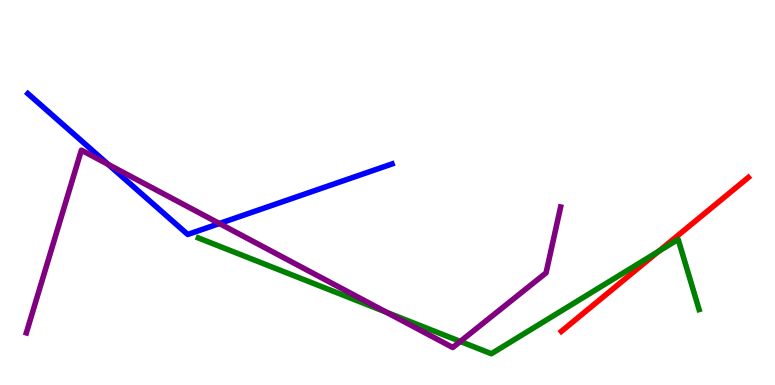[{'lines': ['blue', 'red'], 'intersections': []}, {'lines': ['green', 'red'], 'intersections': [{'x': 8.5, 'y': 3.47}]}, {'lines': ['purple', 'red'], 'intersections': []}, {'lines': ['blue', 'green'], 'intersections': []}, {'lines': ['blue', 'purple'], 'intersections': [{'x': 1.4, 'y': 5.73}, {'x': 2.83, 'y': 4.19}]}, {'lines': ['green', 'purple'], 'intersections': [{'x': 4.99, 'y': 1.89}, {'x': 5.94, 'y': 1.13}]}]